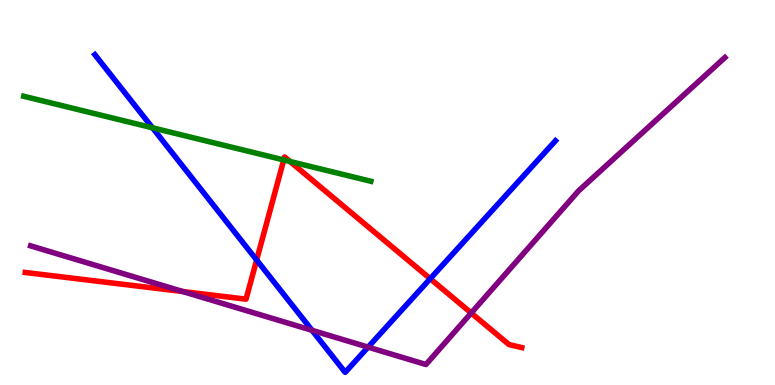[{'lines': ['blue', 'red'], 'intersections': [{'x': 3.31, 'y': 3.25}, {'x': 5.55, 'y': 2.76}]}, {'lines': ['green', 'red'], 'intersections': [{'x': 3.66, 'y': 5.85}, {'x': 3.74, 'y': 5.81}]}, {'lines': ['purple', 'red'], 'intersections': [{'x': 2.36, 'y': 2.43}, {'x': 6.08, 'y': 1.87}]}, {'lines': ['blue', 'green'], 'intersections': [{'x': 1.97, 'y': 6.68}]}, {'lines': ['blue', 'purple'], 'intersections': [{'x': 4.03, 'y': 1.42}, {'x': 4.75, 'y': 0.984}]}, {'lines': ['green', 'purple'], 'intersections': []}]